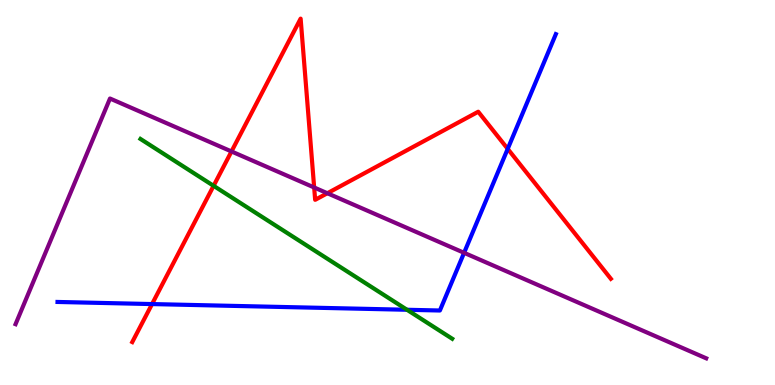[{'lines': ['blue', 'red'], 'intersections': [{'x': 1.96, 'y': 2.1}, {'x': 6.55, 'y': 6.13}]}, {'lines': ['green', 'red'], 'intersections': [{'x': 2.76, 'y': 5.17}]}, {'lines': ['purple', 'red'], 'intersections': [{'x': 2.99, 'y': 6.07}, {'x': 4.05, 'y': 5.13}, {'x': 4.22, 'y': 4.98}]}, {'lines': ['blue', 'green'], 'intersections': [{'x': 5.25, 'y': 1.95}]}, {'lines': ['blue', 'purple'], 'intersections': [{'x': 5.99, 'y': 3.43}]}, {'lines': ['green', 'purple'], 'intersections': []}]